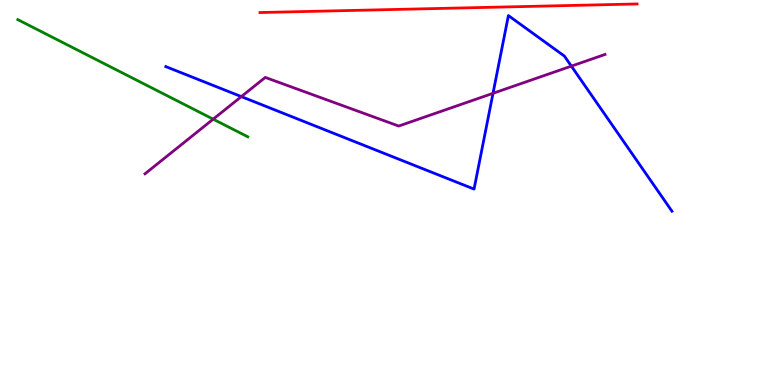[{'lines': ['blue', 'red'], 'intersections': []}, {'lines': ['green', 'red'], 'intersections': []}, {'lines': ['purple', 'red'], 'intersections': []}, {'lines': ['blue', 'green'], 'intersections': []}, {'lines': ['blue', 'purple'], 'intersections': [{'x': 3.11, 'y': 7.49}, {'x': 6.36, 'y': 7.58}, {'x': 7.37, 'y': 8.28}]}, {'lines': ['green', 'purple'], 'intersections': [{'x': 2.75, 'y': 6.9}]}]